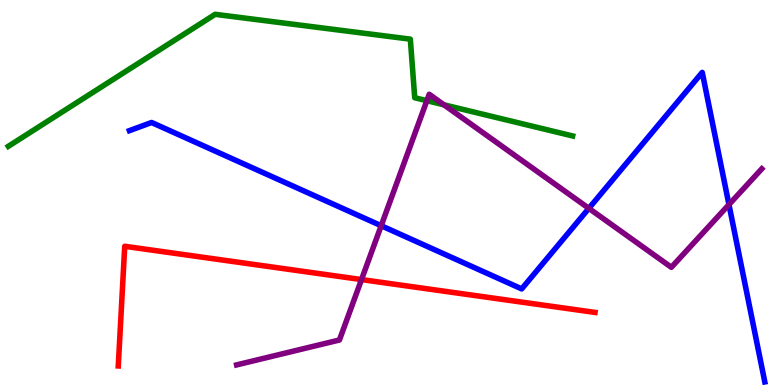[{'lines': ['blue', 'red'], 'intersections': []}, {'lines': ['green', 'red'], 'intersections': []}, {'lines': ['purple', 'red'], 'intersections': [{'x': 4.66, 'y': 2.74}]}, {'lines': ['blue', 'green'], 'intersections': []}, {'lines': ['blue', 'purple'], 'intersections': [{'x': 4.92, 'y': 4.14}, {'x': 7.6, 'y': 4.59}, {'x': 9.41, 'y': 4.69}]}, {'lines': ['green', 'purple'], 'intersections': [{'x': 5.51, 'y': 7.38}, {'x': 5.73, 'y': 7.28}]}]